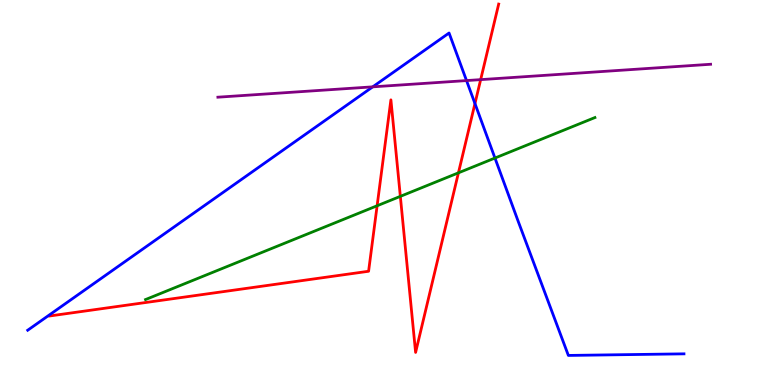[{'lines': ['blue', 'red'], 'intersections': [{'x': 6.13, 'y': 7.31}]}, {'lines': ['green', 'red'], 'intersections': [{'x': 4.87, 'y': 4.66}, {'x': 5.17, 'y': 4.9}, {'x': 5.92, 'y': 5.51}]}, {'lines': ['purple', 'red'], 'intersections': [{'x': 6.2, 'y': 7.93}]}, {'lines': ['blue', 'green'], 'intersections': [{'x': 6.39, 'y': 5.9}]}, {'lines': ['blue', 'purple'], 'intersections': [{'x': 4.81, 'y': 7.74}, {'x': 6.02, 'y': 7.91}]}, {'lines': ['green', 'purple'], 'intersections': []}]